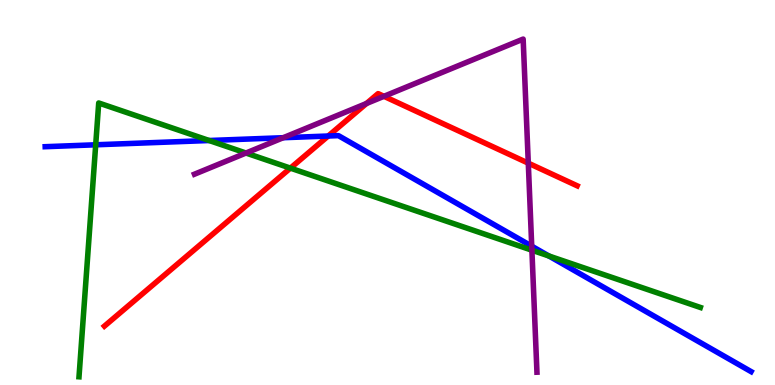[{'lines': ['blue', 'red'], 'intersections': [{'x': 4.23, 'y': 6.47}]}, {'lines': ['green', 'red'], 'intersections': [{'x': 3.75, 'y': 5.63}]}, {'lines': ['purple', 'red'], 'intersections': [{'x': 4.73, 'y': 7.31}, {'x': 4.95, 'y': 7.5}, {'x': 6.82, 'y': 5.76}]}, {'lines': ['blue', 'green'], 'intersections': [{'x': 1.23, 'y': 6.24}, {'x': 2.7, 'y': 6.35}, {'x': 7.08, 'y': 3.35}]}, {'lines': ['blue', 'purple'], 'intersections': [{'x': 3.65, 'y': 6.42}, {'x': 6.86, 'y': 3.61}]}, {'lines': ['green', 'purple'], 'intersections': [{'x': 3.17, 'y': 6.03}, {'x': 6.86, 'y': 3.5}]}]